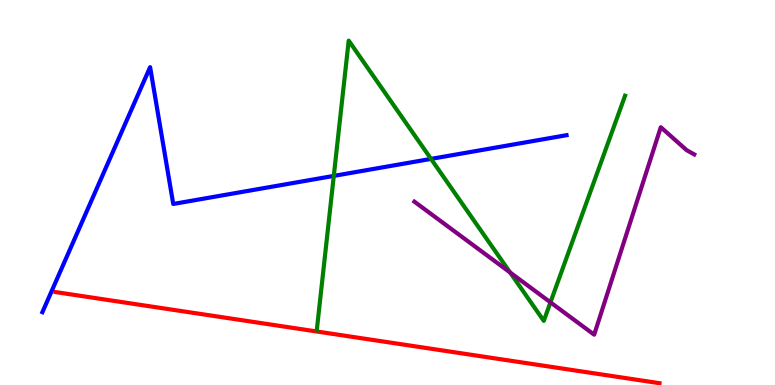[{'lines': ['blue', 'red'], 'intersections': []}, {'lines': ['green', 'red'], 'intersections': []}, {'lines': ['purple', 'red'], 'intersections': []}, {'lines': ['blue', 'green'], 'intersections': [{'x': 4.31, 'y': 5.43}, {'x': 5.56, 'y': 5.87}]}, {'lines': ['blue', 'purple'], 'intersections': []}, {'lines': ['green', 'purple'], 'intersections': [{'x': 6.58, 'y': 2.92}, {'x': 7.1, 'y': 2.15}]}]